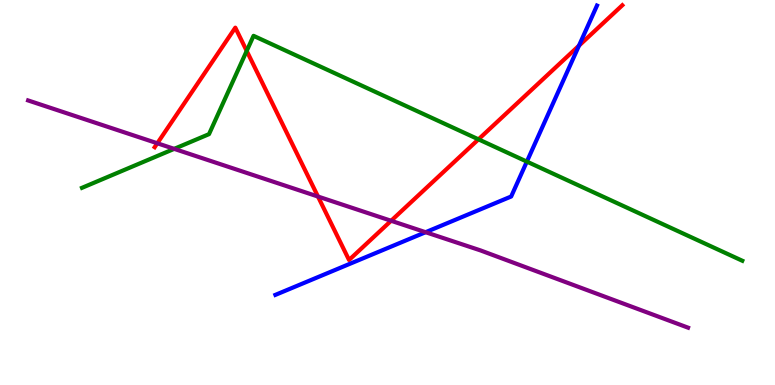[{'lines': ['blue', 'red'], 'intersections': [{'x': 7.47, 'y': 8.81}]}, {'lines': ['green', 'red'], 'intersections': [{'x': 3.18, 'y': 8.68}, {'x': 6.17, 'y': 6.38}]}, {'lines': ['purple', 'red'], 'intersections': [{'x': 2.03, 'y': 6.28}, {'x': 4.1, 'y': 4.9}, {'x': 5.05, 'y': 4.27}]}, {'lines': ['blue', 'green'], 'intersections': [{'x': 6.8, 'y': 5.8}]}, {'lines': ['blue', 'purple'], 'intersections': [{'x': 5.49, 'y': 3.97}]}, {'lines': ['green', 'purple'], 'intersections': [{'x': 2.25, 'y': 6.13}]}]